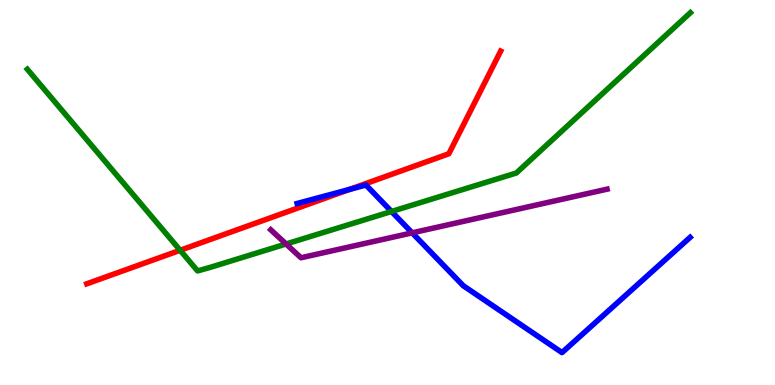[{'lines': ['blue', 'red'], 'intersections': [{'x': 4.51, 'y': 5.08}]}, {'lines': ['green', 'red'], 'intersections': [{'x': 2.32, 'y': 3.5}]}, {'lines': ['purple', 'red'], 'intersections': []}, {'lines': ['blue', 'green'], 'intersections': [{'x': 5.05, 'y': 4.51}]}, {'lines': ['blue', 'purple'], 'intersections': [{'x': 5.32, 'y': 3.95}]}, {'lines': ['green', 'purple'], 'intersections': [{'x': 3.69, 'y': 3.66}]}]